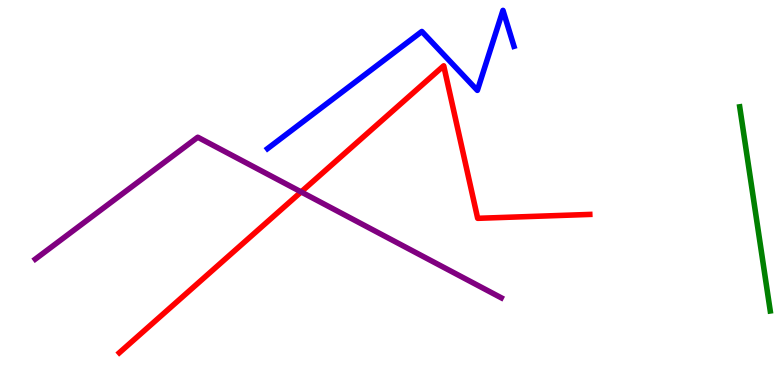[{'lines': ['blue', 'red'], 'intersections': []}, {'lines': ['green', 'red'], 'intersections': []}, {'lines': ['purple', 'red'], 'intersections': [{'x': 3.89, 'y': 5.02}]}, {'lines': ['blue', 'green'], 'intersections': []}, {'lines': ['blue', 'purple'], 'intersections': []}, {'lines': ['green', 'purple'], 'intersections': []}]